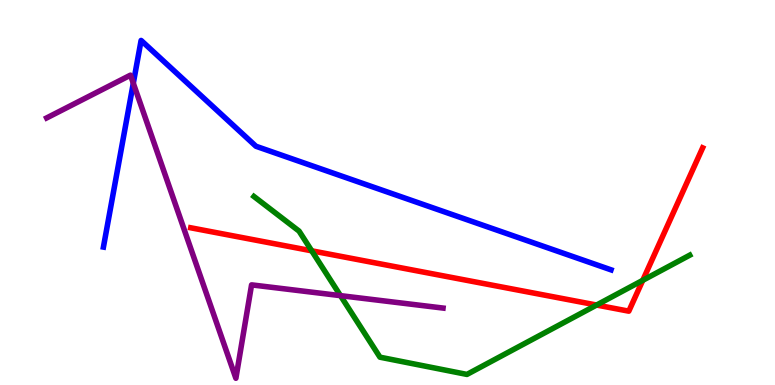[{'lines': ['blue', 'red'], 'intersections': []}, {'lines': ['green', 'red'], 'intersections': [{'x': 4.02, 'y': 3.49}, {'x': 7.7, 'y': 2.08}, {'x': 8.29, 'y': 2.72}]}, {'lines': ['purple', 'red'], 'intersections': []}, {'lines': ['blue', 'green'], 'intersections': []}, {'lines': ['blue', 'purple'], 'intersections': [{'x': 1.72, 'y': 7.84}]}, {'lines': ['green', 'purple'], 'intersections': [{'x': 4.39, 'y': 2.32}]}]